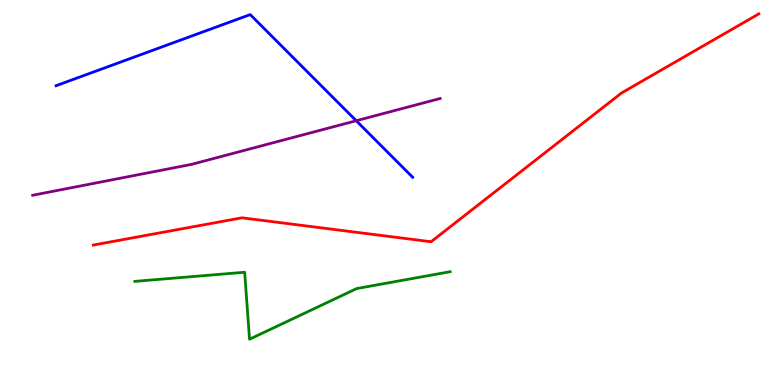[{'lines': ['blue', 'red'], 'intersections': []}, {'lines': ['green', 'red'], 'intersections': []}, {'lines': ['purple', 'red'], 'intersections': []}, {'lines': ['blue', 'green'], 'intersections': []}, {'lines': ['blue', 'purple'], 'intersections': [{'x': 4.6, 'y': 6.86}]}, {'lines': ['green', 'purple'], 'intersections': []}]